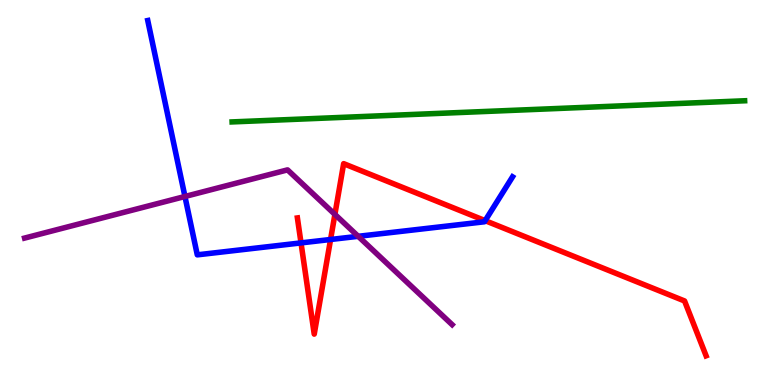[{'lines': ['blue', 'red'], 'intersections': [{'x': 3.88, 'y': 3.69}, {'x': 4.27, 'y': 3.78}, {'x': 6.26, 'y': 4.27}]}, {'lines': ['green', 'red'], 'intersections': []}, {'lines': ['purple', 'red'], 'intersections': [{'x': 4.32, 'y': 4.43}]}, {'lines': ['blue', 'green'], 'intersections': []}, {'lines': ['blue', 'purple'], 'intersections': [{'x': 2.39, 'y': 4.9}, {'x': 4.62, 'y': 3.86}]}, {'lines': ['green', 'purple'], 'intersections': []}]